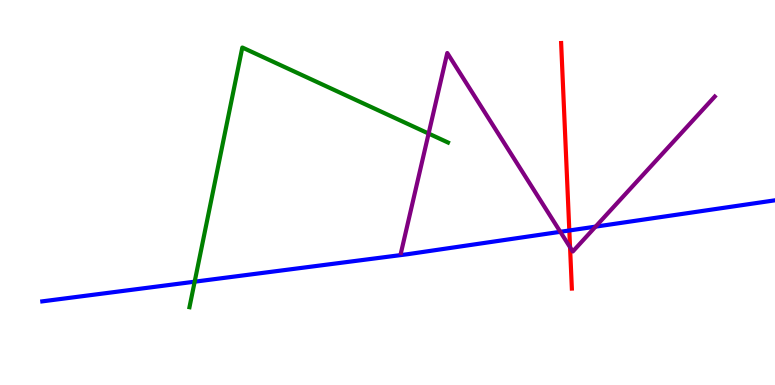[{'lines': ['blue', 'red'], 'intersections': [{'x': 7.35, 'y': 4.01}]}, {'lines': ['green', 'red'], 'intersections': []}, {'lines': ['purple', 'red'], 'intersections': [{'x': 7.36, 'y': 3.58}]}, {'lines': ['blue', 'green'], 'intersections': [{'x': 2.51, 'y': 2.68}]}, {'lines': ['blue', 'purple'], 'intersections': [{'x': 7.23, 'y': 3.98}, {'x': 7.68, 'y': 4.11}]}, {'lines': ['green', 'purple'], 'intersections': [{'x': 5.53, 'y': 6.53}]}]